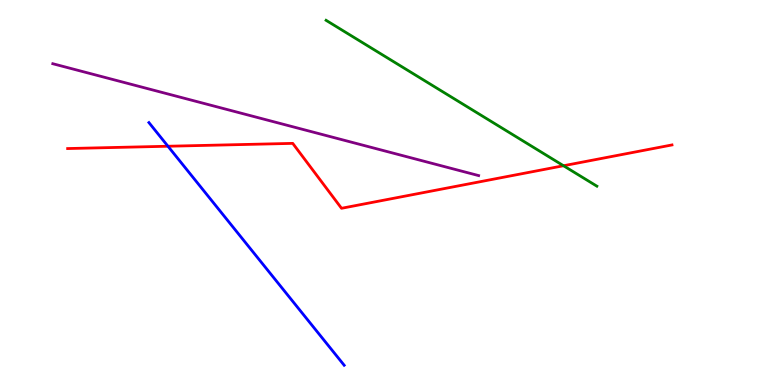[{'lines': ['blue', 'red'], 'intersections': [{'x': 2.17, 'y': 6.2}]}, {'lines': ['green', 'red'], 'intersections': [{'x': 7.27, 'y': 5.7}]}, {'lines': ['purple', 'red'], 'intersections': []}, {'lines': ['blue', 'green'], 'intersections': []}, {'lines': ['blue', 'purple'], 'intersections': []}, {'lines': ['green', 'purple'], 'intersections': []}]